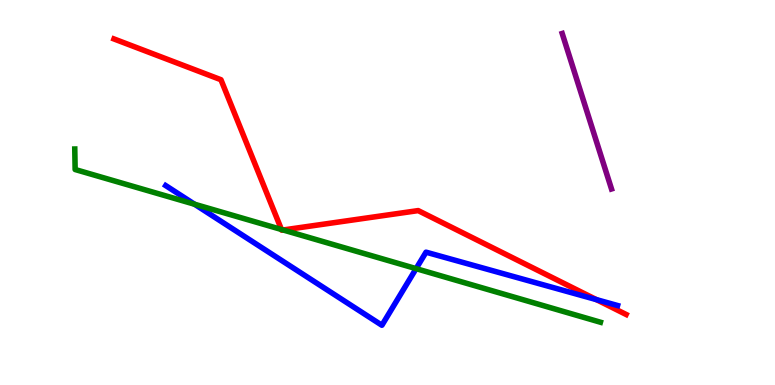[{'lines': ['blue', 'red'], 'intersections': [{'x': 7.7, 'y': 2.22}]}, {'lines': ['green', 'red'], 'intersections': [{'x': 3.63, 'y': 4.04}, {'x': 3.65, 'y': 4.03}]}, {'lines': ['purple', 'red'], 'intersections': []}, {'lines': ['blue', 'green'], 'intersections': [{'x': 2.51, 'y': 4.7}, {'x': 5.37, 'y': 3.02}]}, {'lines': ['blue', 'purple'], 'intersections': []}, {'lines': ['green', 'purple'], 'intersections': []}]